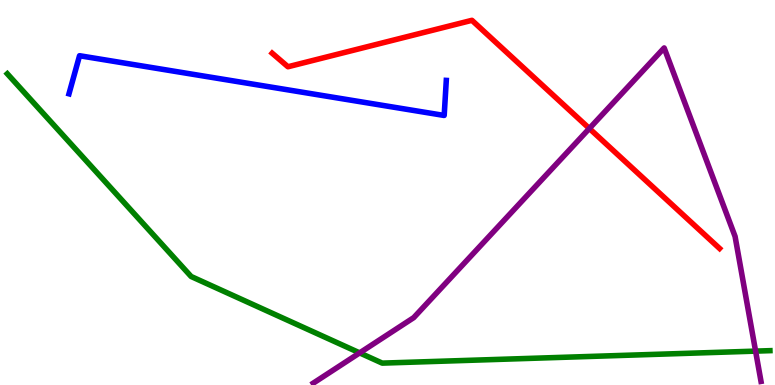[{'lines': ['blue', 'red'], 'intersections': []}, {'lines': ['green', 'red'], 'intersections': []}, {'lines': ['purple', 'red'], 'intersections': [{'x': 7.6, 'y': 6.66}]}, {'lines': ['blue', 'green'], 'intersections': []}, {'lines': ['blue', 'purple'], 'intersections': []}, {'lines': ['green', 'purple'], 'intersections': [{'x': 4.64, 'y': 0.834}, {'x': 9.75, 'y': 0.88}]}]